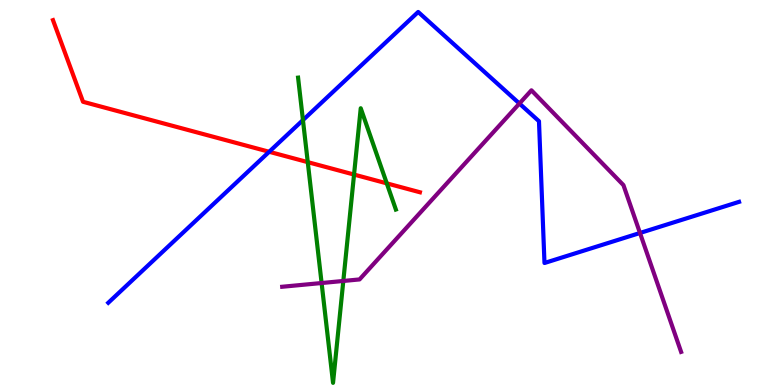[{'lines': ['blue', 'red'], 'intersections': [{'x': 3.47, 'y': 6.06}]}, {'lines': ['green', 'red'], 'intersections': [{'x': 3.97, 'y': 5.79}, {'x': 4.57, 'y': 5.47}, {'x': 4.99, 'y': 5.24}]}, {'lines': ['purple', 'red'], 'intersections': []}, {'lines': ['blue', 'green'], 'intersections': [{'x': 3.91, 'y': 6.88}]}, {'lines': ['blue', 'purple'], 'intersections': [{'x': 6.7, 'y': 7.31}, {'x': 8.26, 'y': 3.95}]}, {'lines': ['green', 'purple'], 'intersections': [{'x': 4.15, 'y': 2.65}, {'x': 4.43, 'y': 2.7}]}]